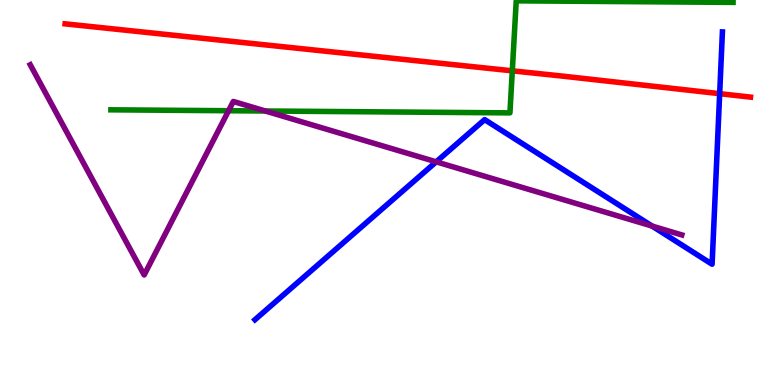[{'lines': ['blue', 'red'], 'intersections': [{'x': 9.29, 'y': 7.57}]}, {'lines': ['green', 'red'], 'intersections': [{'x': 6.61, 'y': 8.16}]}, {'lines': ['purple', 'red'], 'intersections': []}, {'lines': ['blue', 'green'], 'intersections': []}, {'lines': ['blue', 'purple'], 'intersections': [{'x': 5.63, 'y': 5.8}, {'x': 8.41, 'y': 4.13}]}, {'lines': ['green', 'purple'], 'intersections': [{'x': 2.95, 'y': 7.12}, {'x': 3.42, 'y': 7.12}]}]